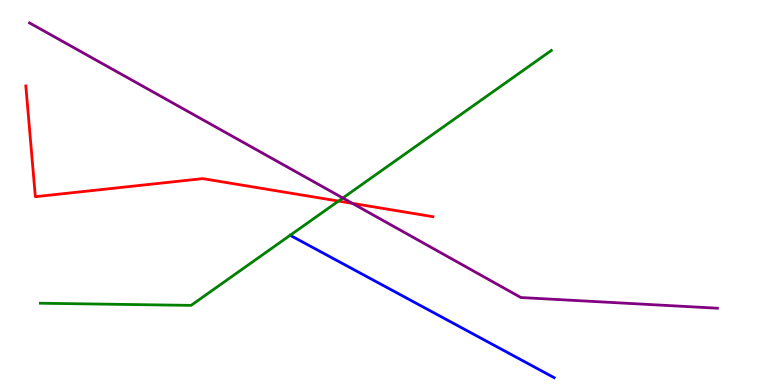[{'lines': ['blue', 'red'], 'intersections': []}, {'lines': ['green', 'red'], 'intersections': [{'x': 4.37, 'y': 4.78}]}, {'lines': ['purple', 'red'], 'intersections': [{'x': 4.55, 'y': 4.72}]}, {'lines': ['blue', 'green'], 'intersections': []}, {'lines': ['blue', 'purple'], 'intersections': []}, {'lines': ['green', 'purple'], 'intersections': [{'x': 4.42, 'y': 4.86}]}]